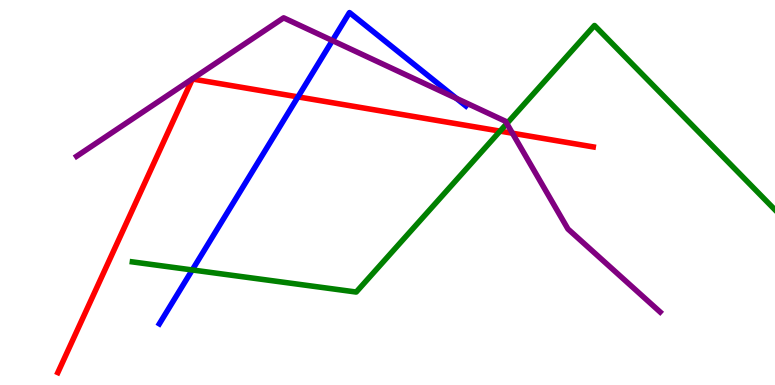[{'lines': ['blue', 'red'], 'intersections': [{'x': 3.84, 'y': 7.48}]}, {'lines': ['green', 'red'], 'intersections': [{'x': 6.45, 'y': 6.59}]}, {'lines': ['purple', 'red'], 'intersections': [{'x': 6.61, 'y': 6.54}]}, {'lines': ['blue', 'green'], 'intersections': [{'x': 2.48, 'y': 2.99}]}, {'lines': ['blue', 'purple'], 'intersections': [{'x': 4.29, 'y': 8.95}, {'x': 5.89, 'y': 7.44}]}, {'lines': ['green', 'purple'], 'intersections': [{'x': 6.54, 'y': 6.79}]}]